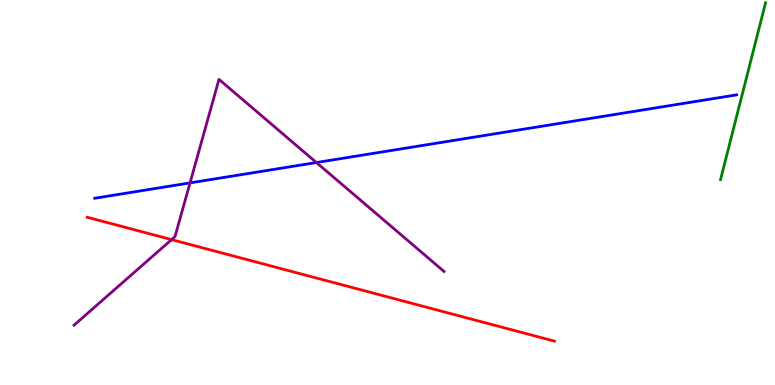[{'lines': ['blue', 'red'], 'intersections': []}, {'lines': ['green', 'red'], 'intersections': []}, {'lines': ['purple', 'red'], 'intersections': [{'x': 2.21, 'y': 3.78}]}, {'lines': ['blue', 'green'], 'intersections': []}, {'lines': ['blue', 'purple'], 'intersections': [{'x': 2.45, 'y': 5.25}, {'x': 4.08, 'y': 5.78}]}, {'lines': ['green', 'purple'], 'intersections': []}]